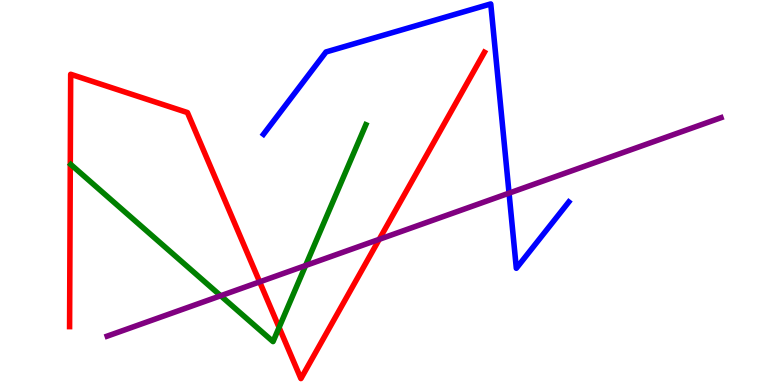[{'lines': ['blue', 'red'], 'intersections': []}, {'lines': ['green', 'red'], 'intersections': [{'x': 3.6, 'y': 1.5}]}, {'lines': ['purple', 'red'], 'intersections': [{'x': 3.35, 'y': 2.68}, {'x': 4.89, 'y': 3.78}]}, {'lines': ['blue', 'green'], 'intersections': []}, {'lines': ['blue', 'purple'], 'intersections': [{'x': 6.57, 'y': 4.98}]}, {'lines': ['green', 'purple'], 'intersections': [{'x': 2.85, 'y': 2.32}, {'x': 3.94, 'y': 3.1}]}]